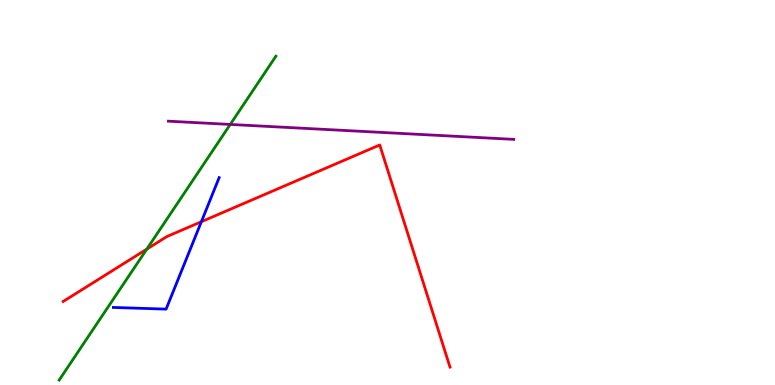[{'lines': ['blue', 'red'], 'intersections': [{'x': 2.6, 'y': 4.24}]}, {'lines': ['green', 'red'], 'intersections': [{'x': 1.89, 'y': 3.53}]}, {'lines': ['purple', 'red'], 'intersections': []}, {'lines': ['blue', 'green'], 'intersections': []}, {'lines': ['blue', 'purple'], 'intersections': []}, {'lines': ['green', 'purple'], 'intersections': [{'x': 2.97, 'y': 6.77}]}]